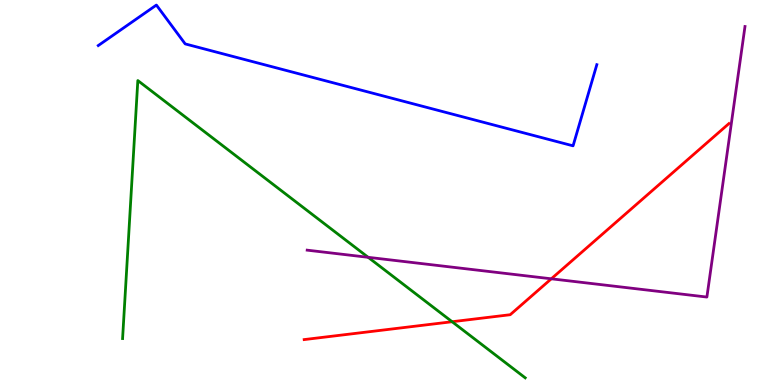[{'lines': ['blue', 'red'], 'intersections': []}, {'lines': ['green', 'red'], 'intersections': [{'x': 5.83, 'y': 1.64}]}, {'lines': ['purple', 'red'], 'intersections': [{'x': 7.11, 'y': 2.76}]}, {'lines': ['blue', 'green'], 'intersections': []}, {'lines': ['blue', 'purple'], 'intersections': []}, {'lines': ['green', 'purple'], 'intersections': [{'x': 4.75, 'y': 3.32}]}]